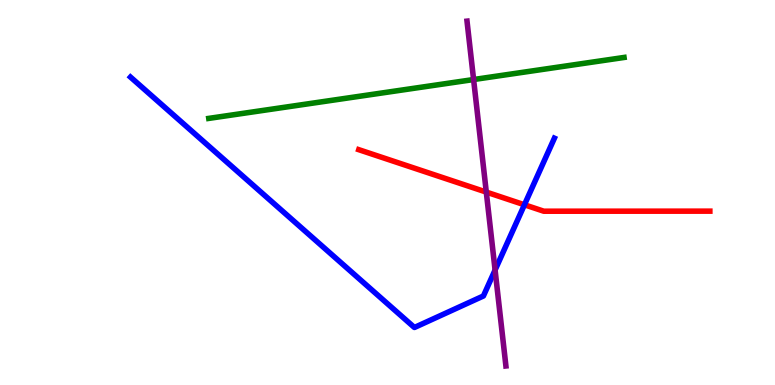[{'lines': ['blue', 'red'], 'intersections': [{'x': 6.77, 'y': 4.68}]}, {'lines': ['green', 'red'], 'intersections': []}, {'lines': ['purple', 'red'], 'intersections': [{'x': 6.27, 'y': 5.01}]}, {'lines': ['blue', 'green'], 'intersections': []}, {'lines': ['blue', 'purple'], 'intersections': [{'x': 6.39, 'y': 2.99}]}, {'lines': ['green', 'purple'], 'intersections': [{'x': 6.11, 'y': 7.93}]}]